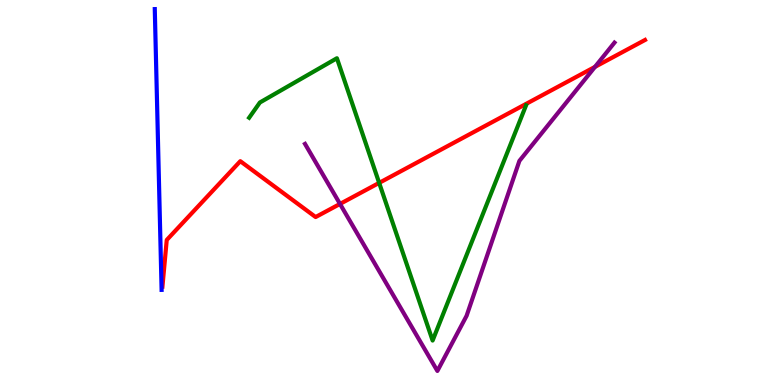[{'lines': ['blue', 'red'], 'intersections': []}, {'lines': ['green', 'red'], 'intersections': [{'x': 4.89, 'y': 5.25}]}, {'lines': ['purple', 'red'], 'intersections': [{'x': 4.39, 'y': 4.7}, {'x': 7.68, 'y': 8.26}]}, {'lines': ['blue', 'green'], 'intersections': []}, {'lines': ['blue', 'purple'], 'intersections': []}, {'lines': ['green', 'purple'], 'intersections': []}]